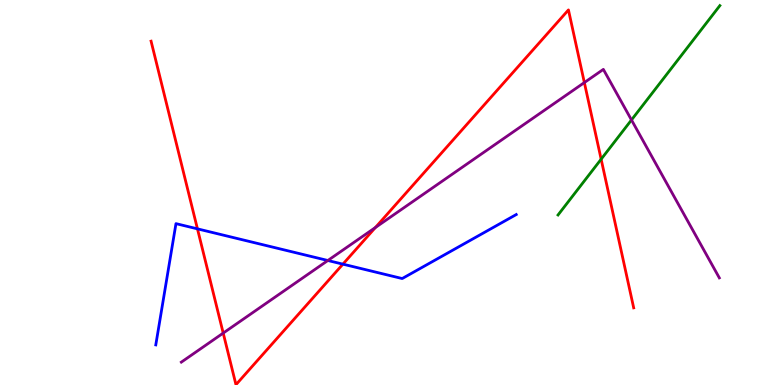[{'lines': ['blue', 'red'], 'intersections': [{'x': 2.55, 'y': 4.06}, {'x': 4.42, 'y': 3.14}]}, {'lines': ['green', 'red'], 'intersections': [{'x': 7.76, 'y': 5.87}]}, {'lines': ['purple', 'red'], 'intersections': [{'x': 2.88, 'y': 1.35}, {'x': 4.84, 'y': 4.09}, {'x': 7.54, 'y': 7.86}]}, {'lines': ['blue', 'green'], 'intersections': []}, {'lines': ['blue', 'purple'], 'intersections': [{'x': 4.23, 'y': 3.23}]}, {'lines': ['green', 'purple'], 'intersections': [{'x': 8.15, 'y': 6.88}]}]